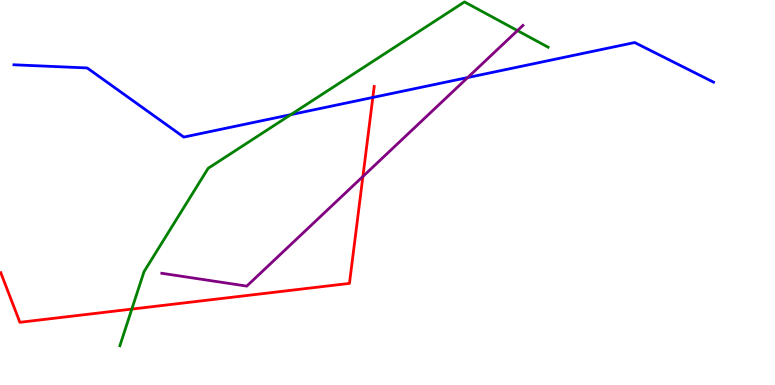[{'lines': ['blue', 'red'], 'intersections': [{'x': 4.81, 'y': 7.47}]}, {'lines': ['green', 'red'], 'intersections': [{'x': 1.7, 'y': 1.97}]}, {'lines': ['purple', 'red'], 'intersections': [{'x': 4.68, 'y': 5.42}]}, {'lines': ['blue', 'green'], 'intersections': [{'x': 3.75, 'y': 7.02}]}, {'lines': ['blue', 'purple'], 'intersections': [{'x': 6.03, 'y': 7.99}]}, {'lines': ['green', 'purple'], 'intersections': [{'x': 6.68, 'y': 9.21}]}]